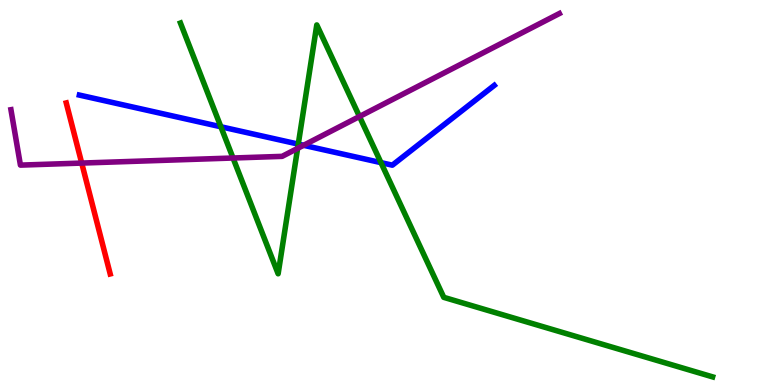[{'lines': ['blue', 'red'], 'intersections': []}, {'lines': ['green', 'red'], 'intersections': []}, {'lines': ['purple', 'red'], 'intersections': [{'x': 1.05, 'y': 5.76}]}, {'lines': ['blue', 'green'], 'intersections': [{'x': 2.85, 'y': 6.71}, {'x': 3.85, 'y': 6.26}, {'x': 4.92, 'y': 5.78}]}, {'lines': ['blue', 'purple'], 'intersections': [{'x': 3.92, 'y': 6.23}]}, {'lines': ['green', 'purple'], 'intersections': [{'x': 3.01, 'y': 5.9}, {'x': 3.84, 'y': 6.15}, {'x': 4.64, 'y': 6.97}]}]